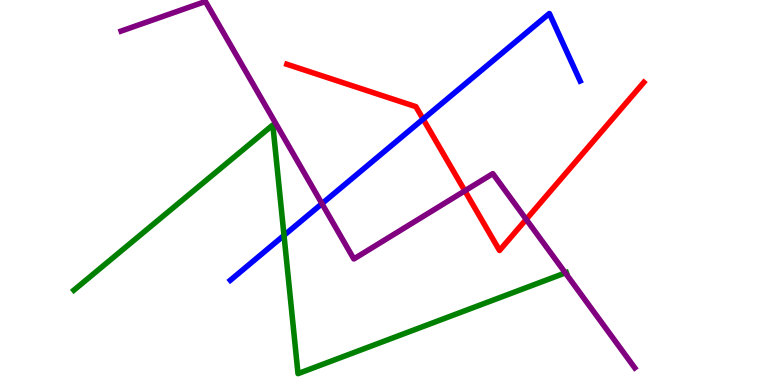[{'lines': ['blue', 'red'], 'intersections': [{'x': 5.46, 'y': 6.91}]}, {'lines': ['green', 'red'], 'intersections': []}, {'lines': ['purple', 'red'], 'intersections': [{'x': 6.0, 'y': 5.04}, {'x': 6.79, 'y': 4.3}]}, {'lines': ['blue', 'green'], 'intersections': [{'x': 3.66, 'y': 3.89}]}, {'lines': ['blue', 'purple'], 'intersections': [{'x': 4.15, 'y': 4.71}]}, {'lines': ['green', 'purple'], 'intersections': [{'x': 7.29, 'y': 2.91}]}]